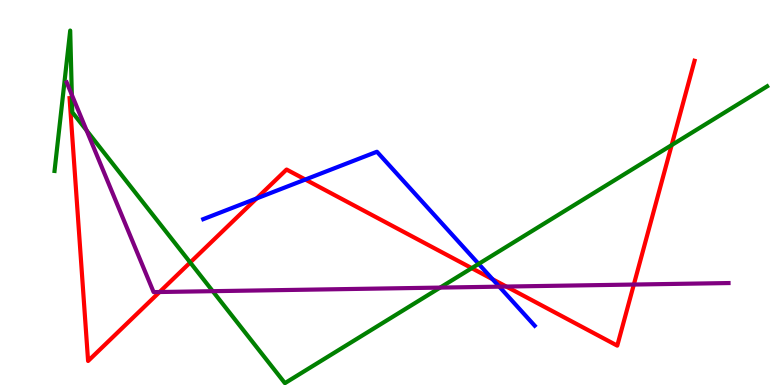[{'lines': ['blue', 'red'], 'intersections': [{'x': 3.31, 'y': 4.85}, {'x': 3.94, 'y': 5.34}, {'x': 6.36, 'y': 2.75}]}, {'lines': ['green', 'red'], 'intersections': [{'x': 2.45, 'y': 3.18}, {'x': 6.09, 'y': 3.04}, {'x': 8.67, 'y': 6.23}]}, {'lines': ['purple', 'red'], 'intersections': [{'x': 2.06, 'y': 2.42}, {'x': 6.53, 'y': 2.56}, {'x': 8.18, 'y': 2.61}]}, {'lines': ['blue', 'green'], 'intersections': [{'x': 6.18, 'y': 3.15}]}, {'lines': ['blue', 'purple'], 'intersections': [{'x': 6.44, 'y': 2.55}]}, {'lines': ['green', 'purple'], 'intersections': [{'x': 0.927, 'y': 7.54}, {'x': 1.12, 'y': 6.61}, {'x': 2.74, 'y': 2.44}, {'x': 5.68, 'y': 2.53}]}]